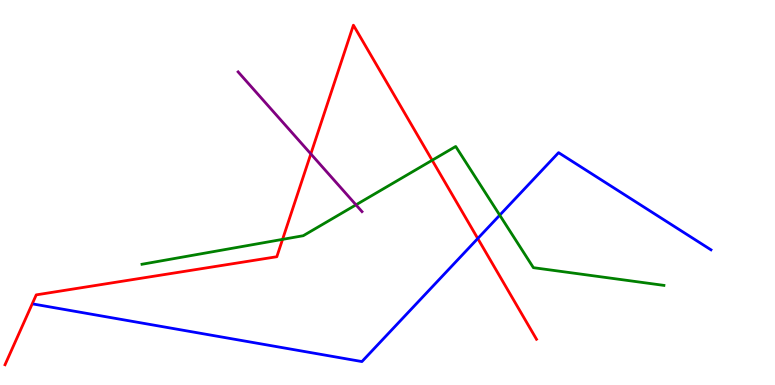[{'lines': ['blue', 'red'], 'intersections': [{'x': 6.16, 'y': 3.81}]}, {'lines': ['green', 'red'], 'intersections': [{'x': 3.65, 'y': 3.78}, {'x': 5.58, 'y': 5.84}]}, {'lines': ['purple', 'red'], 'intersections': [{'x': 4.01, 'y': 6.0}]}, {'lines': ['blue', 'green'], 'intersections': [{'x': 6.45, 'y': 4.41}]}, {'lines': ['blue', 'purple'], 'intersections': []}, {'lines': ['green', 'purple'], 'intersections': [{'x': 4.59, 'y': 4.68}]}]